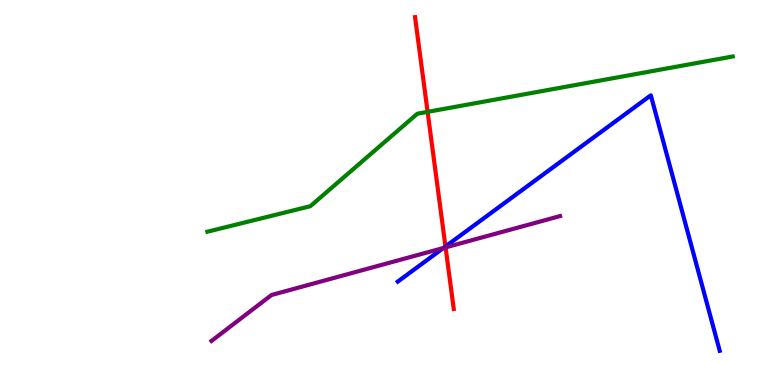[{'lines': ['blue', 'red'], 'intersections': [{'x': 5.75, 'y': 3.6}]}, {'lines': ['green', 'red'], 'intersections': [{'x': 5.52, 'y': 7.09}]}, {'lines': ['purple', 'red'], 'intersections': [{'x': 5.75, 'y': 3.57}]}, {'lines': ['blue', 'green'], 'intersections': []}, {'lines': ['blue', 'purple'], 'intersections': [{'x': 5.72, 'y': 3.56}]}, {'lines': ['green', 'purple'], 'intersections': []}]